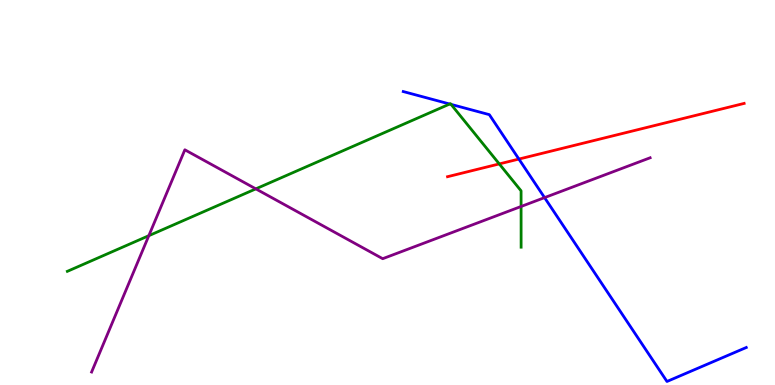[{'lines': ['blue', 'red'], 'intersections': [{'x': 6.7, 'y': 5.87}]}, {'lines': ['green', 'red'], 'intersections': [{'x': 6.44, 'y': 5.74}]}, {'lines': ['purple', 'red'], 'intersections': []}, {'lines': ['blue', 'green'], 'intersections': [{'x': 5.8, 'y': 7.3}, {'x': 5.82, 'y': 7.29}]}, {'lines': ['blue', 'purple'], 'intersections': [{'x': 7.03, 'y': 4.87}]}, {'lines': ['green', 'purple'], 'intersections': [{'x': 1.92, 'y': 3.88}, {'x': 3.3, 'y': 5.09}, {'x': 6.72, 'y': 4.64}]}]